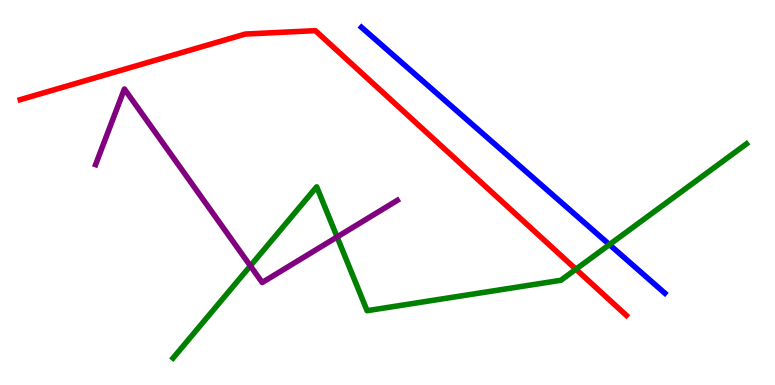[{'lines': ['blue', 'red'], 'intersections': []}, {'lines': ['green', 'red'], 'intersections': [{'x': 7.43, 'y': 3.01}]}, {'lines': ['purple', 'red'], 'intersections': []}, {'lines': ['blue', 'green'], 'intersections': [{'x': 7.86, 'y': 3.65}]}, {'lines': ['blue', 'purple'], 'intersections': []}, {'lines': ['green', 'purple'], 'intersections': [{'x': 3.23, 'y': 3.09}, {'x': 4.35, 'y': 3.85}]}]